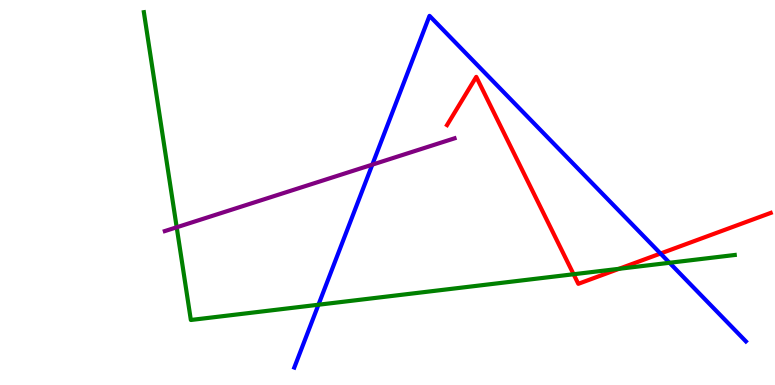[{'lines': ['blue', 'red'], 'intersections': [{'x': 8.52, 'y': 3.42}]}, {'lines': ['green', 'red'], 'intersections': [{'x': 7.4, 'y': 2.88}, {'x': 7.99, 'y': 3.02}]}, {'lines': ['purple', 'red'], 'intersections': []}, {'lines': ['blue', 'green'], 'intersections': [{'x': 4.11, 'y': 2.08}, {'x': 8.64, 'y': 3.17}]}, {'lines': ['blue', 'purple'], 'intersections': [{'x': 4.8, 'y': 5.72}]}, {'lines': ['green', 'purple'], 'intersections': [{'x': 2.28, 'y': 4.1}]}]